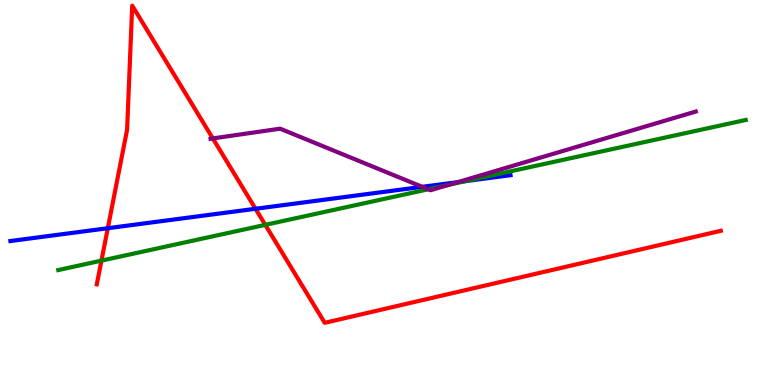[{'lines': ['blue', 'red'], 'intersections': [{'x': 1.39, 'y': 4.07}, {'x': 3.3, 'y': 4.58}]}, {'lines': ['green', 'red'], 'intersections': [{'x': 1.31, 'y': 3.23}, {'x': 3.42, 'y': 4.16}]}, {'lines': ['purple', 'red'], 'intersections': [{'x': 2.75, 'y': 6.4}]}, {'lines': ['blue', 'green'], 'intersections': [{'x': 6.01, 'y': 5.3}]}, {'lines': ['blue', 'purple'], 'intersections': [{'x': 5.45, 'y': 5.15}, {'x': 5.91, 'y': 5.27}]}, {'lines': ['green', 'purple'], 'intersections': [{'x': 5.53, 'y': 5.08}, {'x': 5.79, 'y': 5.2}]}]